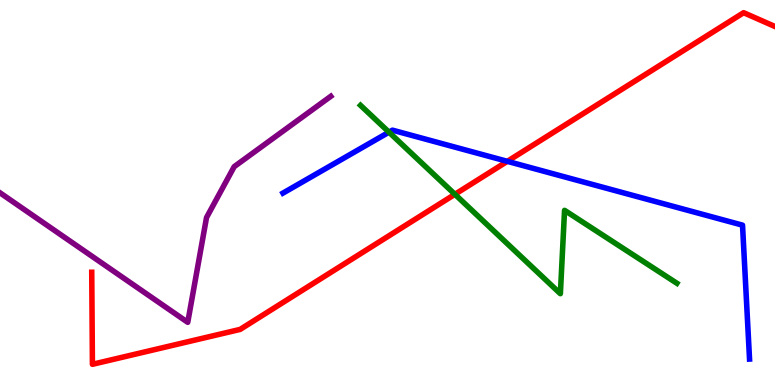[{'lines': ['blue', 'red'], 'intersections': [{'x': 6.55, 'y': 5.81}]}, {'lines': ['green', 'red'], 'intersections': [{'x': 5.87, 'y': 4.95}]}, {'lines': ['purple', 'red'], 'intersections': []}, {'lines': ['blue', 'green'], 'intersections': [{'x': 5.02, 'y': 6.57}]}, {'lines': ['blue', 'purple'], 'intersections': []}, {'lines': ['green', 'purple'], 'intersections': []}]